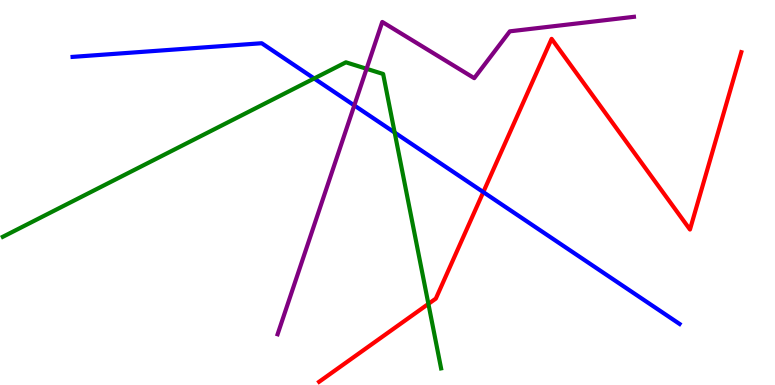[{'lines': ['blue', 'red'], 'intersections': [{'x': 6.24, 'y': 5.01}]}, {'lines': ['green', 'red'], 'intersections': [{'x': 5.53, 'y': 2.11}]}, {'lines': ['purple', 'red'], 'intersections': []}, {'lines': ['blue', 'green'], 'intersections': [{'x': 4.05, 'y': 7.96}, {'x': 5.09, 'y': 6.56}]}, {'lines': ['blue', 'purple'], 'intersections': [{'x': 4.57, 'y': 7.26}]}, {'lines': ['green', 'purple'], 'intersections': [{'x': 4.73, 'y': 8.21}]}]